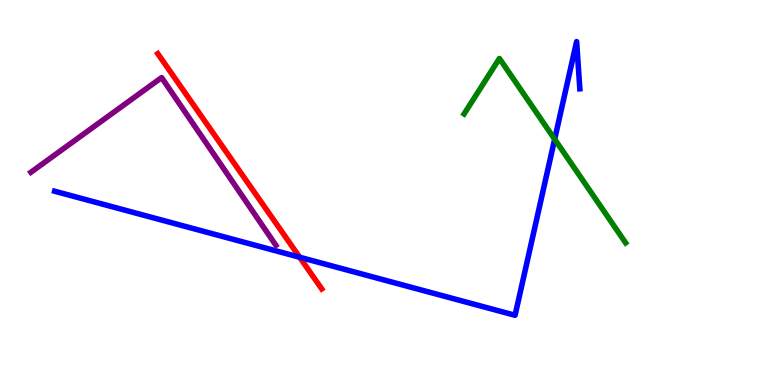[{'lines': ['blue', 'red'], 'intersections': [{'x': 3.87, 'y': 3.32}]}, {'lines': ['green', 'red'], 'intersections': []}, {'lines': ['purple', 'red'], 'intersections': []}, {'lines': ['blue', 'green'], 'intersections': [{'x': 7.16, 'y': 6.38}]}, {'lines': ['blue', 'purple'], 'intersections': []}, {'lines': ['green', 'purple'], 'intersections': []}]